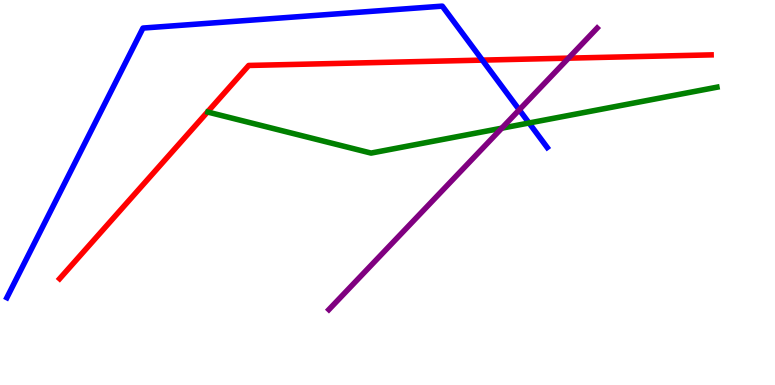[{'lines': ['blue', 'red'], 'intersections': [{'x': 6.22, 'y': 8.44}]}, {'lines': ['green', 'red'], 'intersections': []}, {'lines': ['purple', 'red'], 'intersections': [{'x': 7.34, 'y': 8.49}]}, {'lines': ['blue', 'green'], 'intersections': [{'x': 6.83, 'y': 6.81}]}, {'lines': ['blue', 'purple'], 'intersections': [{'x': 6.7, 'y': 7.15}]}, {'lines': ['green', 'purple'], 'intersections': [{'x': 6.47, 'y': 6.67}]}]